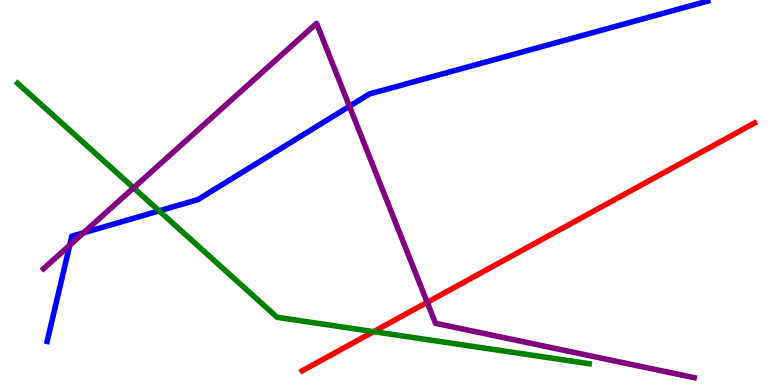[{'lines': ['blue', 'red'], 'intersections': []}, {'lines': ['green', 'red'], 'intersections': [{'x': 4.82, 'y': 1.39}]}, {'lines': ['purple', 'red'], 'intersections': [{'x': 5.51, 'y': 2.15}]}, {'lines': ['blue', 'green'], 'intersections': [{'x': 2.05, 'y': 4.52}]}, {'lines': ['blue', 'purple'], 'intersections': [{'x': 0.899, 'y': 3.63}, {'x': 1.08, 'y': 3.95}, {'x': 4.51, 'y': 7.24}]}, {'lines': ['green', 'purple'], 'intersections': [{'x': 1.72, 'y': 5.12}]}]